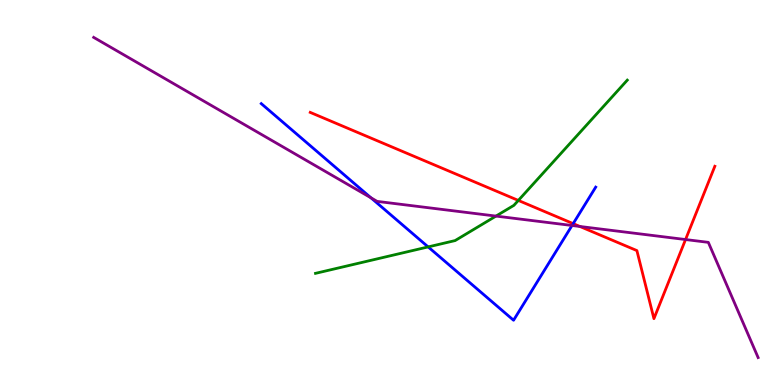[{'lines': ['blue', 'red'], 'intersections': [{'x': 7.4, 'y': 4.19}]}, {'lines': ['green', 'red'], 'intersections': [{'x': 6.69, 'y': 4.79}]}, {'lines': ['purple', 'red'], 'intersections': [{'x': 7.48, 'y': 4.12}, {'x': 8.85, 'y': 3.78}]}, {'lines': ['blue', 'green'], 'intersections': [{'x': 5.52, 'y': 3.59}]}, {'lines': ['blue', 'purple'], 'intersections': [{'x': 4.79, 'y': 4.86}, {'x': 7.38, 'y': 4.14}]}, {'lines': ['green', 'purple'], 'intersections': [{'x': 6.4, 'y': 4.39}]}]